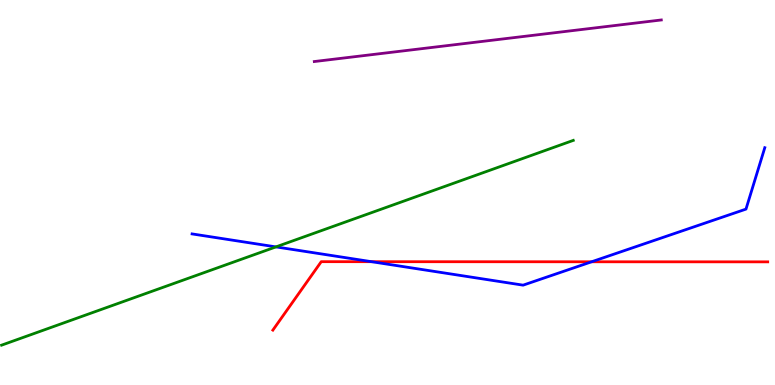[{'lines': ['blue', 'red'], 'intersections': [{'x': 4.79, 'y': 3.2}, {'x': 7.63, 'y': 3.2}]}, {'lines': ['green', 'red'], 'intersections': []}, {'lines': ['purple', 'red'], 'intersections': []}, {'lines': ['blue', 'green'], 'intersections': [{'x': 3.56, 'y': 3.59}]}, {'lines': ['blue', 'purple'], 'intersections': []}, {'lines': ['green', 'purple'], 'intersections': []}]